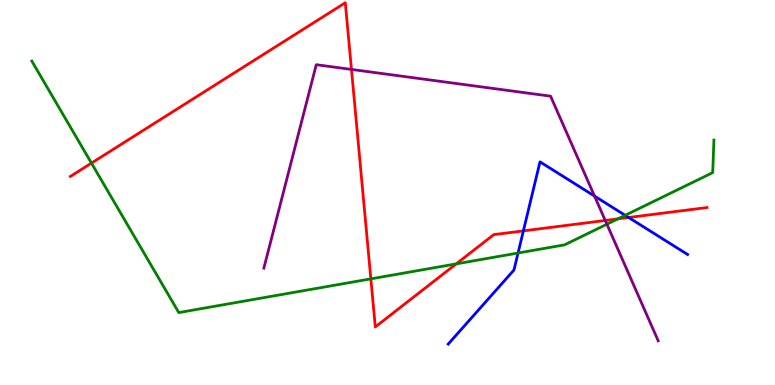[{'lines': ['blue', 'red'], 'intersections': [{'x': 6.75, 'y': 4.0}, {'x': 8.11, 'y': 4.35}]}, {'lines': ['green', 'red'], 'intersections': [{'x': 1.18, 'y': 5.76}, {'x': 4.79, 'y': 2.76}, {'x': 5.89, 'y': 3.15}, {'x': 7.97, 'y': 4.32}]}, {'lines': ['purple', 'red'], 'intersections': [{'x': 4.54, 'y': 8.2}, {'x': 7.81, 'y': 4.27}]}, {'lines': ['blue', 'green'], 'intersections': [{'x': 6.68, 'y': 3.43}, {'x': 8.07, 'y': 4.41}]}, {'lines': ['blue', 'purple'], 'intersections': [{'x': 7.67, 'y': 4.91}]}, {'lines': ['green', 'purple'], 'intersections': [{'x': 7.83, 'y': 4.18}]}]